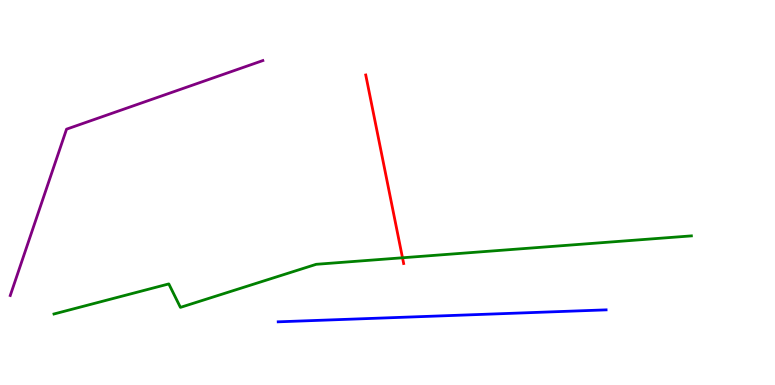[{'lines': ['blue', 'red'], 'intersections': []}, {'lines': ['green', 'red'], 'intersections': [{'x': 5.19, 'y': 3.3}]}, {'lines': ['purple', 'red'], 'intersections': []}, {'lines': ['blue', 'green'], 'intersections': []}, {'lines': ['blue', 'purple'], 'intersections': []}, {'lines': ['green', 'purple'], 'intersections': []}]